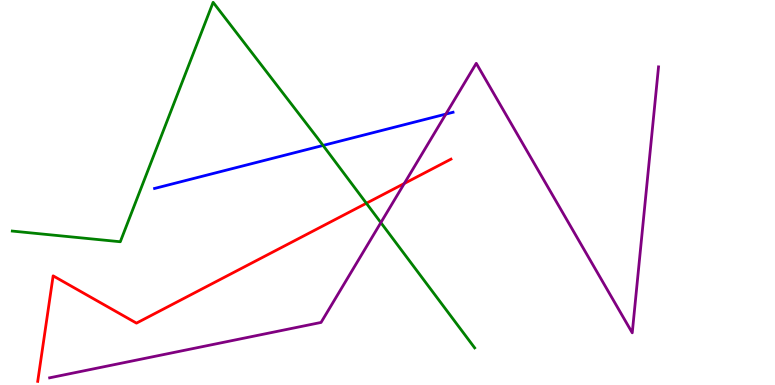[{'lines': ['blue', 'red'], 'intersections': []}, {'lines': ['green', 'red'], 'intersections': [{'x': 4.73, 'y': 4.72}]}, {'lines': ['purple', 'red'], 'intersections': [{'x': 5.22, 'y': 5.23}]}, {'lines': ['blue', 'green'], 'intersections': [{'x': 4.17, 'y': 6.22}]}, {'lines': ['blue', 'purple'], 'intersections': [{'x': 5.75, 'y': 7.04}]}, {'lines': ['green', 'purple'], 'intersections': [{'x': 4.91, 'y': 4.22}]}]